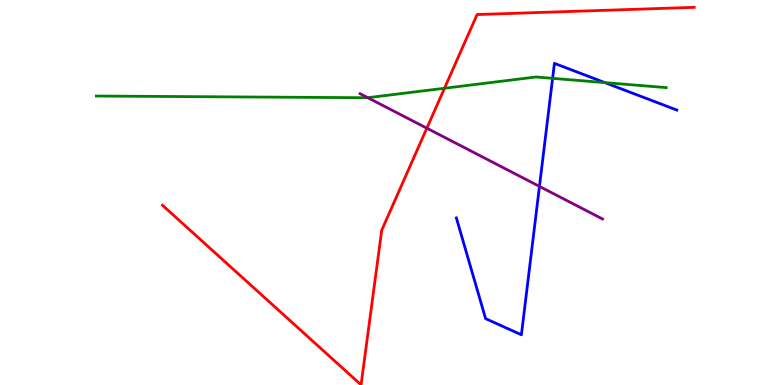[{'lines': ['blue', 'red'], 'intersections': []}, {'lines': ['green', 'red'], 'intersections': [{'x': 5.74, 'y': 7.71}]}, {'lines': ['purple', 'red'], 'intersections': [{'x': 5.51, 'y': 6.67}]}, {'lines': ['blue', 'green'], 'intersections': [{'x': 7.13, 'y': 7.96}, {'x': 7.8, 'y': 7.85}]}, {'lines': ['blue', 'purple'], 'intersections': [{'x': 6.96, 'y': 5.16}]}, {'lines': ['green', 'purple'], 'intersections': [{'x': 4.75, 'y': 7.46}]}]